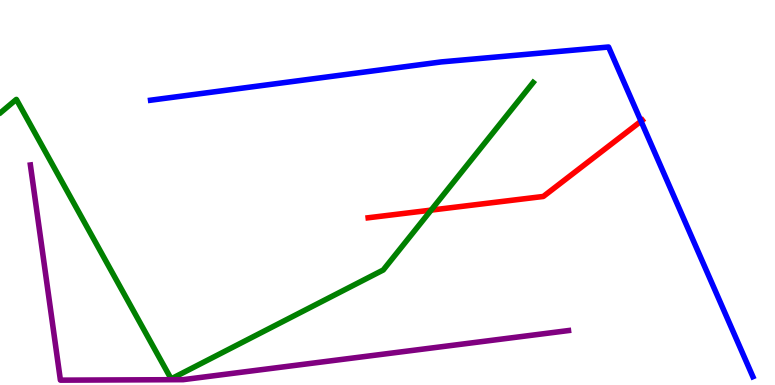[{'lines': ['blue', 'red'], 'intersections': [{'x': 8.27, 'y': 6.85}]}, {'lines': ['green', 'red'], 'intersections': [{'x': 5.56, 'y': 4.54}]}, {'lines': ['purple', 'red'], 'intersections': []}, {'lines': ['blue', 'green'], 'intersections': []}, {'lines': ['blue', 'purple'], 'intersections': []}, {'lines': ['green', 'purple'], 'intersections': []}]